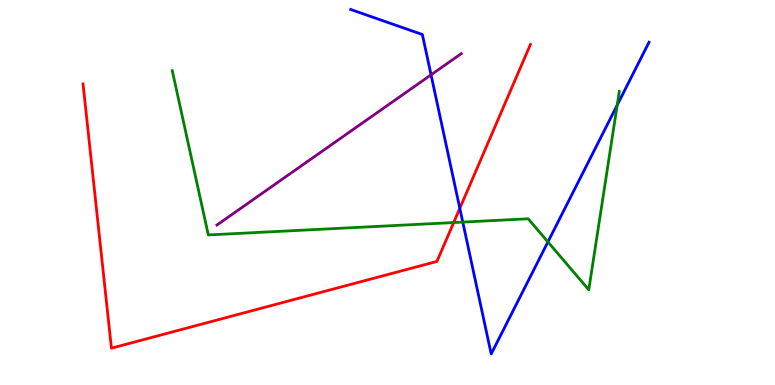[{'lines': ['blue', 'red'], 'intersections': [{'x': 5.93, 'y': 4.59}]}, {'lines': ['green', 'red'], 'intersections': [{'x': 5.85, 'y': 4.22}]}, {'lines': ['purple', 'red'], 'intersections': []}, {'lines': ['blue', 'green'], 'intersections': [{'x': 5.97, 'y': 4.23}, {'x': 7.07, 'y': 3.72}, {'x': 7.96, 'y': 7.27}]}, {'lines': ['blue', 'purple'], 'intersections': [{'x': 5.56, 'y': 8.06}]}, {'lines': ['green', 'purple'], 'intersections': []}]